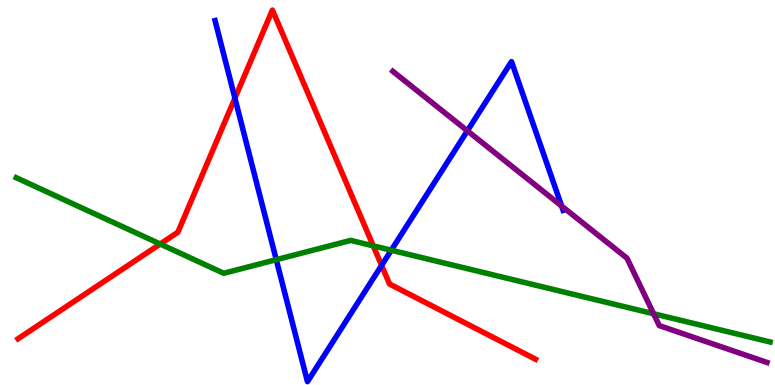[{'lines': ['blue', 'red'], 'intersections': [{'x': 3.03, 'y': 7.45}, {'x': 4.92, 'y': 3.11}]}, {'lines': ['green', 'red'], 'intersections': [{'x': 2.07, 'y': 3.66}, {'x': 4.82, 'y': 3.61}]}, {'lines': ['purple', 'red'], 'intersections': []}, {'lines': ['blue', 'green'], 'intersections': [{'x': 3.56, 'y': 3.26}, {'x': 5.05, 'y': 3.5}]}, {'lines': ['blue', 'purple'], 'intersections': [{'x': 6.03, 'y': 6.6}, {'x': 7.25, 'y': 4.65}]}, {'lines': ['green', 'purple'], 'intersections': [{'x': 8.43, 'y': 1.85}]}]